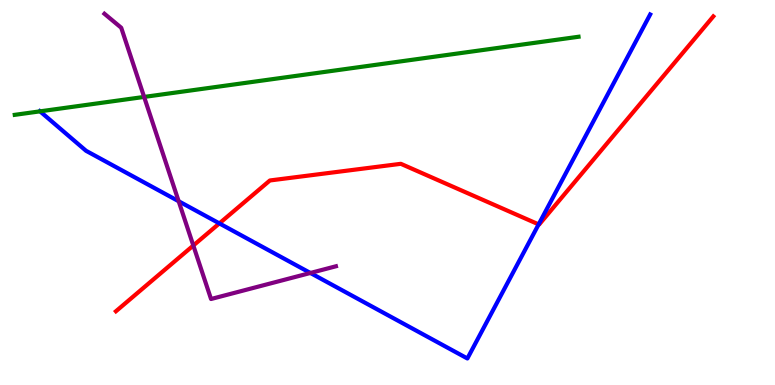[{'lines': ['blue', 'red'], 'intersections': [{'x': 2.83, 'y': 4.2}, {'x': 6.95, 'y': 4.17}]}, {'lines': ['green', 'red'], 'intersections': []}, {'lines': ['purple', 'red'], 'intersections': [{'x': 2.49, 'y': 3.62}]}, {'lines': ['blue', 'green'], 'intersections': [{'x': 0.516, 'y': 7.11}]}, {'lines': ['blue', 'purple'], 'intersections': [{'x': 2.31, 'y': 4.77}, {'x': 4.0, 'y': 2.91}]}, {'lines': ['green', 'purple'], 'intersections': [{'x': 1.86, 'y': 7.48}]}]